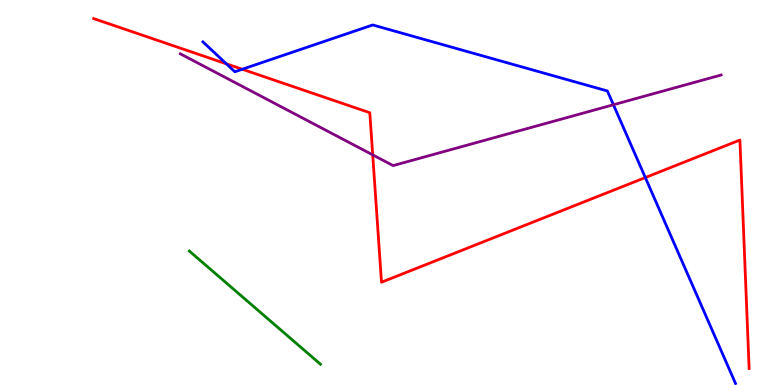[{'lines': ['blue', 'red'], 'intersections': [{'x': 2.92, 'y': 8.34}, {'x': 3.13, 'y': 8.2}, {'x': 8.33, 'y': 5.39}]}, {'lines': ['green', 'red'], 'intersections': []}, {'lines': ['purple', 'red'], 'intersections': [{'x': 4.81, 'y': 5.98}]}, {'lines': ['blue', 'green'], 'intersections': []}, {'lines': ['blue', 'purple'], 'intersections': [{'x': 7.92, 'y': 7.28}]}, {'lines': ['green', 'purple'], 'intersections': []}]